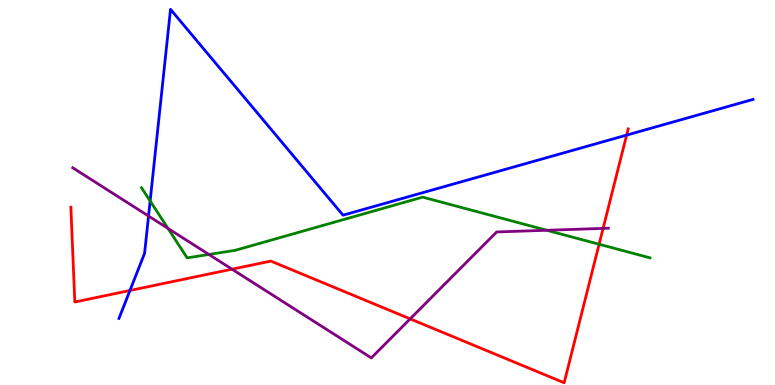[{'lines': ['blue', 'red'], 'intersections': [{'x': 1.68, 'y': 2.45}, {'x': 8.09, 'y': 6.49}]}, {'lines': ['green', 'red'], 'intersections': [{'x': 7.73, 'y': 3.66}]}, {'lines': ['purple', 'red'], 'intersections': [{'x': 2.99, 'y': 3.01}, {'x': 5.29, 'y': 1.72}, {'x': 7.78, 'y': 4.07}]}, {'lines': ['blue', 'green'], 'intersections': [{'x': 1.94, 'y': 4.78}]}, {'lines': ['blue', 'purple'], 'intersections': [{'x': 1.92, 'y': 4.39}]}, {'lines': ['green', 'purple'], 'intersections': [{'x': 2.17, 'y': 4.07}, {'x': 2.7, 'y': 3.39}, {'x': 7.06, 'y': 4.02}]}]